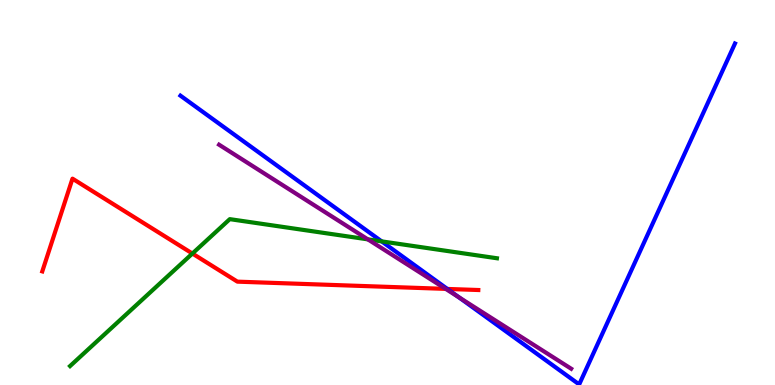[{'lines': ['blue', 'red'], 'intersections': [{'x': 5.77, 'y': 2.5}]}, {'lines': ['green', 'red'], 'intersections': [{'x': 2.48, 'y': 3.41}]}, {'lines': ['purple', 'red'], 'intersections': [{'x': 5.75, 'y': 2.5}]}, {'lines': ['blue', 'green'], 'intersections': [{'x': 4.92, 'y': 3.73}]}, {'lines': ['blue', 'purple'], 'intersections': [{'x': 5.92, 'y': 2.28}]}, {'lines': ['green', 'purple'], 'intersections': [{'x': 4.75, 'y': 3.78}]}]